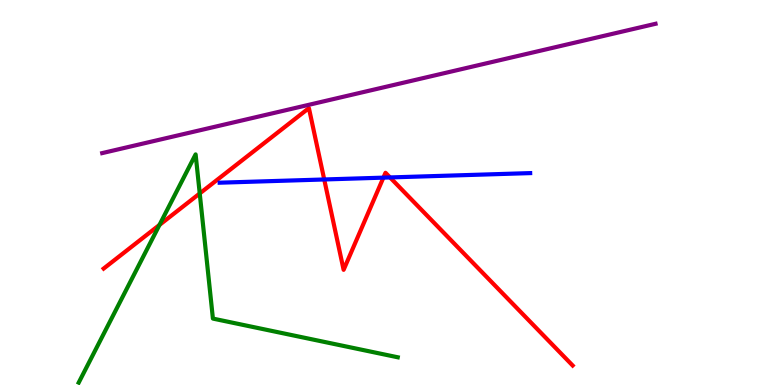[{'lines': ['blue', 'red'], 'intersections': [{'x': 4.18, 'y': 5.34}, {'x': 4.95, 'y': 5.39}, {'x': 5.03, 'y': 5.39}]}, {'lines': ['green', 'red'], 'intersections': [{'x': 2.06, 'y': 4.16}, {'x': 2.58, 'y': 4.98}]}, {'lines': ['purple', 'red'], 'intersections': []}, {'lines': ['blue', 'green'], 'intersections': []}, {'lines': ['blue', 'purple'], 'intersections': []}, {'lines': ['green', 'purple'], 'intersections': []}]